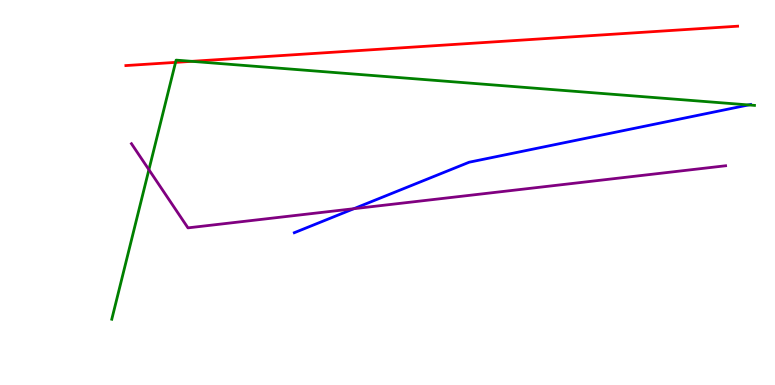[{'lines': ['blue', 'red'], 'intersections': []}, {'lines': ['green', 'red'], 'intersections': [{'x': 2.27, 'y': 8.38}, {'x': 2.47, 'y': 8.41}]}, {'lines': ['purple', 'red'], 'intersections': []}, {'lines': ['blue', 'green'], 'intersections': [{'x': 9.66, 'y': 7.27}]}, {'lines': ['blue', 'purple'], 'intersections': [{'x': 4.57, 'y': 4.58}]}, {'lines': ['green', 'purple'], 'intersections': [{'x': 1.92, 'y': 5.59}]}]